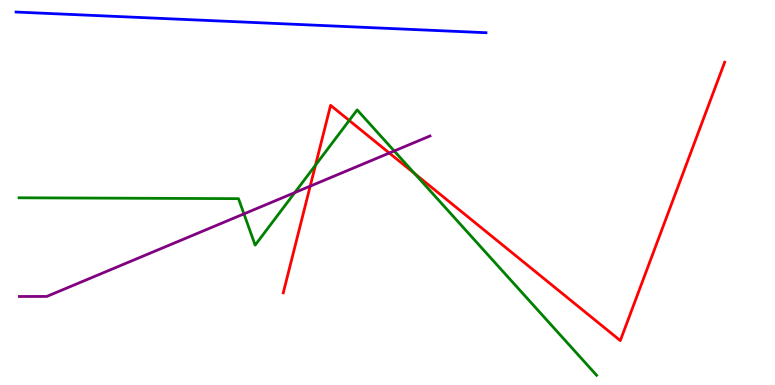[{'lines': ['blue', 'red'], 'intersections': []}, {'lines': ['green', 'red'], 'intersections': [{'x': 4.07, 'y': 5.71}, {'x': 4.51, 'y': 6.87}, {'x': 5.35, 'y': 5.49}]}, {'lines': ['purple', 'red'], 'intersections': [{'x': 4.0, 'y': 5.16}, {'x': 5.02, 'y': 6.03}]}, {'lines': ['blue', 'green'], 'intersections': []}, {'lines': ['blue', 'purple'], 'intersections': []}, {'lines': ['green', 'purple'], 'intersections': [{'x': 3.15, 'y': 4.44}, {'x': 3.8, 'y': 5.0}, {'x': 5.09, 'y': 6.08}]}]